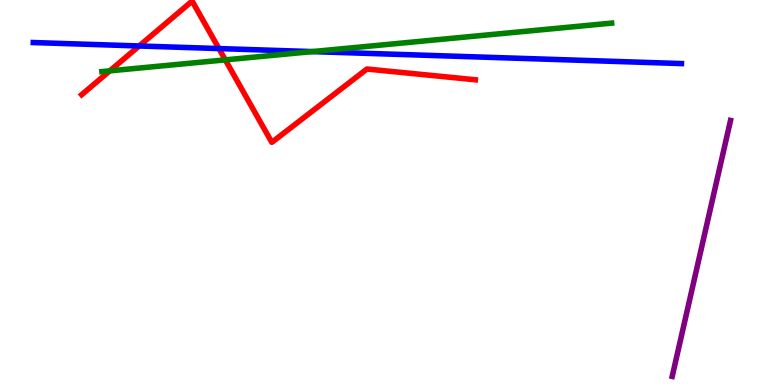[{'lines': ['blue', 'red'], 'intersections': [{'x': 1.8, 'y': 8.81}, {'x': 2.82, 'y': 8.74}]}, {'lines': ['green', 'red'], 'intersections': [{'x': 1.42, 'y': 8.16}, {'x': 2.91, 'y': 8.44}]}, {'lines': ['purple', 'red'], 'intersections': []}, {'lines': ['blue', 'green'], 'intersections': [{'x': 4.03, 'y': 8.66}]}, {'lines': ['blue', 'purple'], 'intersections': []}, {'lines': ['green', 'purple'], 'intersections': []}]